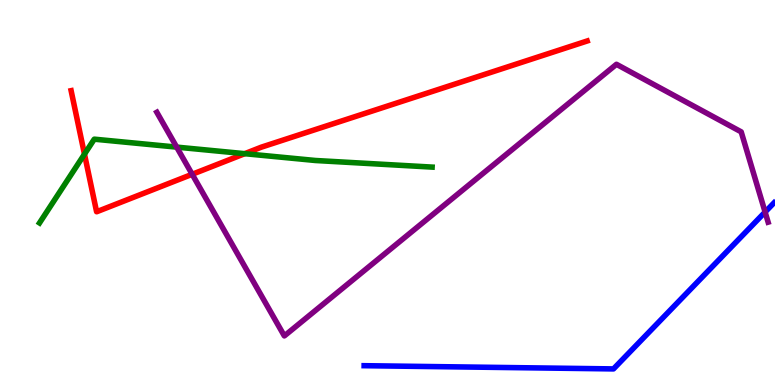[{'lines': ['blue', 'red'], 'intersections': []}, {'lines': ['green', 'red'], 'intersections': [{'x': 1.09, 'y': 6.0}, {'x': 3.16, 'y': 6.01}]}, {'lines': ['purple', 'red'], 'intersections': [{'x': 2.48, 'y': 5.47}]}, {'lines': ['blue', 'green'], 'intersections': []}, {'lines': ['blue', 'purple'], 'intersections': [{'x': 9.87, 'y': 4.49}]}, {'lines': ['green', 'purple'], 'intersections': [{'x': 2.28, 'y': 6.18}]}]